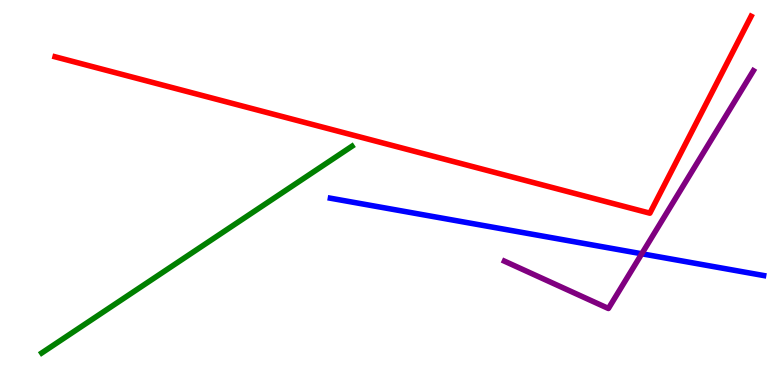[{'lines': ['blue', 'red'], 'intersections': []}, {'lines': ['green', 'red'], 'intersections': []}, {'lines': ['purple', 'red'], 'intersections': []}, {'lines': ['blue', 'green'], 'intersections': []}, {'lines': ['blue', 'purple'], 'intersections': [{'x': 8.28, 'y': 3.41}]}, {'lines': ['green', 'purple'], 'intersections': []}]